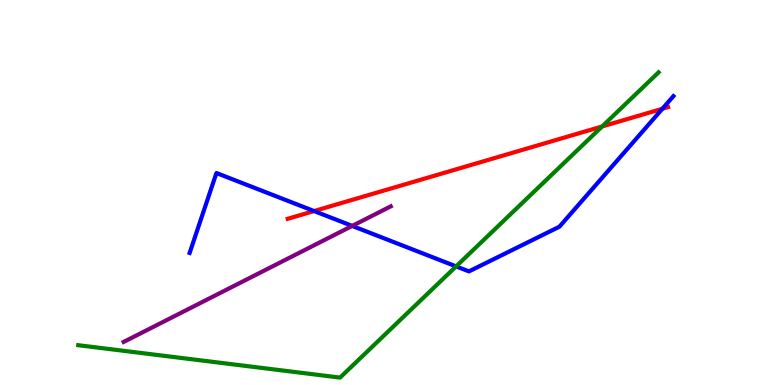[{'lines': ['blue', 'red'], 'intersections': [{'x': 4.05, 'y': 4.52}, {'x': 8.55, 'y': 7.17}]}, {'lines': ['green', 'red'], 'intersections': [{'x': 7.77, 'y': 6.71}]}, {'lines': ['purple', 'red'], 'intersections': []}, {'lines': ['blue', 'green'], 'intersections': [{'x': 5.89, 'y': 3.08}]}, {'lines': ['blue', 'purple'], 'intersections': [{'x': 4.54, 'y': 4.13}]}, {'lines': ['green', 'purple'], 'intersections': []}]